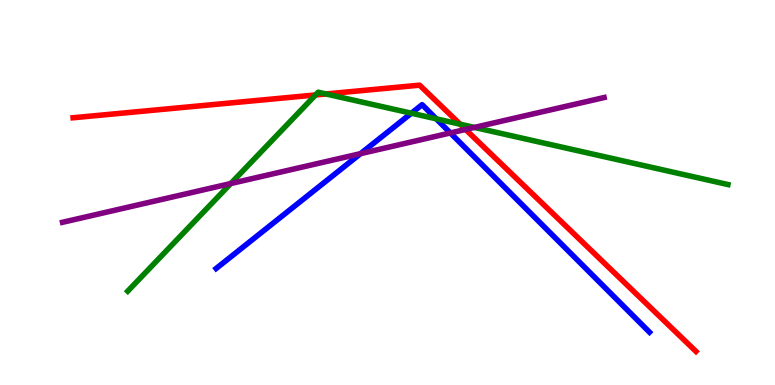[{'lines': ['blue', 'red'], 'intersections': []}, {'lines': ['green', 'red'], 'intersections': [{'x': 4.07, 'y': 7.53}, {'x': 4.21, 'y': 7.56}, {'x': 5.94, 'y': 6.77}]}, {'lines': ['purple', 'red'], 'intersections': [{'x': 6.01, 'y': 6.64}]}, {'lines': ['blue', 'green'], 'intersections': [{'x': 5.31, 'y': 7.06}, {'x': 5.63, 'y': 6.91}]}, {'lines': ['blue', 'purple'], 'intersections': [{'x': 4.65, 'y': 6.01}, {'x': 5.81, 'y': 6.55}]}, {'lines': ['green', 'purple'], 'intersections': [{'x': 2.98, 'y': 5.23}, {'x': 6.12, 'y': 6.69}]}]